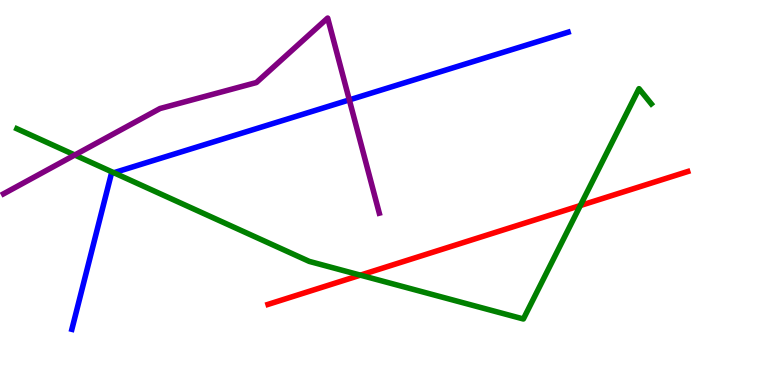[{'lines': ['blue', 'red'], 'intersections': []}, {'lines': ['green', 'red'], 'intersections': [{'x': 4.65, 'y': 2.85}, {'x': 7.49, 'y': 4.66}]}, {'lines': ['purple', 'red'], 'intersections': []}, {'lines': ['blue', 'green'], 'intersections': [{'x': 1.47, 'y': 5.51}]}, {'lines': ['blue', 'purple'], 'intersections': [{'x': 4.51, 'y': 7.41}]}, {'lines': ['green', 'purple'], 'intersections': [{'x': 0.965, 'y': 5.97}]}]